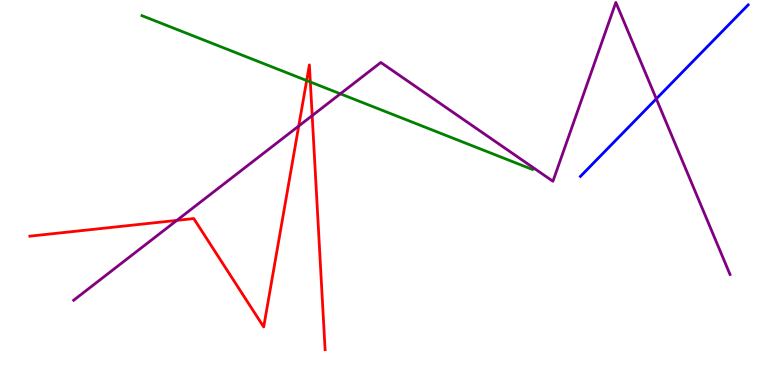[{'lines': ['blue', 'red'], 'intersections': []}, {'lines': ['green', 'red'], 'intersections': [{'x': 3.96, 'y': 7.91}, {'x': 4.0, 'y': 7.87}]}, {'lines': ['purple', 'red'], 'intersections': [{'x': 2.28, 'y': 4.28}, {'x': 3.85, 'y': 6.73}, {'x': 4.03, 'y': 7.0}]}, {'lines': ['blue', 'green'], 'intersections': []}, {'lines': ['blue', 'purple'], 'intersections': [{'x': 8.47, 'y': 7.43}]}, {'lines': ['green', 'purple'], 'intersections': [{'x': 4.39, 'y': 7.56}]}]